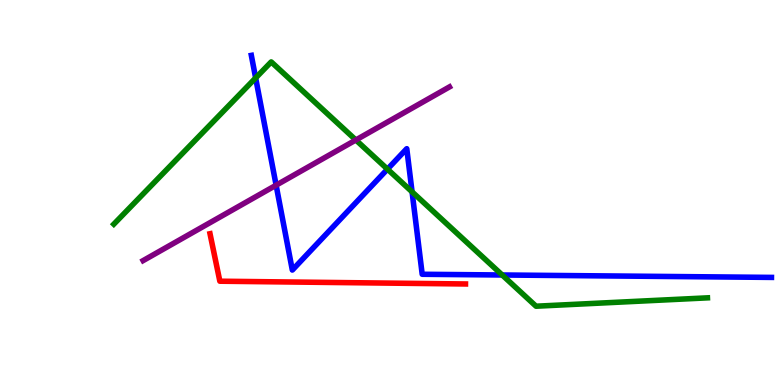[{'lines': ['blue', 'red'], 'intersections': []}, {'lines': ['green', 'red'], 'intersections': []}, {'lines': ['purple', 'red'], 'intersections': []}, {'lines': ['blue', 'green'], 'intersections': [{'x': 3.3, 'y': 7.98}, {'x': 5.0, 'y': 5.61}, {'x': 5.32, 'y': 5.02}, {'x': 6.48, 'y': 2.86}]}, {'lines': ['blue', 'purple'], 'intersections': [{'x': 3.56, 'y': 5.19}]}, {'lines': ['green', 'purple'], 'intersections': [{'x': 4.59, 'y': 6.36}]}]